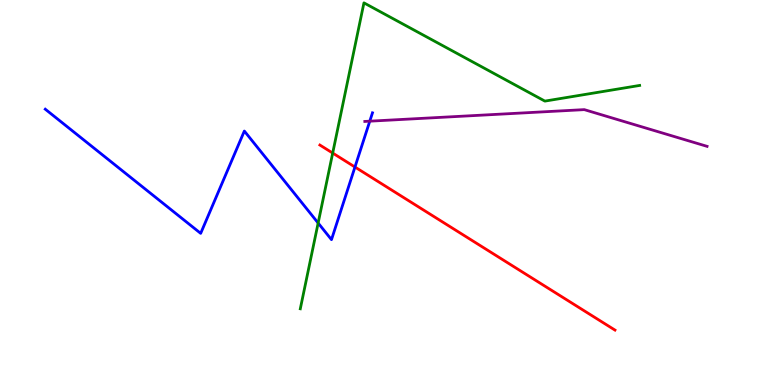[{'lines': ['blue', 'red'], 'intersections': [{'x': 4.58, 'y': 5.66}]}, {'lines': ['green', 'red'], 'intersections': [{'x': 4.29, 'y': 6.02}]}, {'lines': ['purple', 'red'], 'intersections': []}, {'lines': ['blue', 'green'], 'intersections': [{'x': 4.11, 'y': 4.21}]}, {'lines': ['blue', 'purple'], 'intersections': [{'x': 4.77, 'y': 6.85}]}, {'lines': ['green', 'purple'], 'intersections': []}]